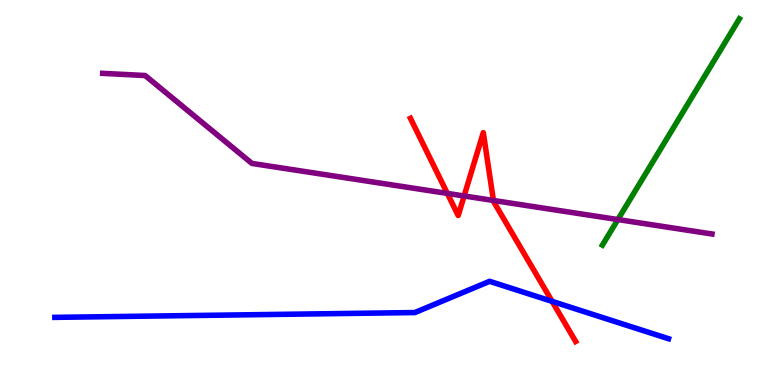[{'lines': ['blue', 'red'], 'intersections': [{'x': 7.12, 'y': 2.17}]}, {'lines': ['green', 'red'], 'intersections': []}, {'lines': ['purple', 'red'], 'intersections': [{'x': 5.77, 'y': 4.98}, {'x': 5.99, 'y': 4.91}, {'x': 6.37, 'y': 4.79}]}, {'lines': ['blue', 'green'], 'intersections': []}, {'lines': ['blue', 'purple'], 'intersections': []}, {'lines': ['green', 'purple'], 'intersections': [{'x': 7.97, 'y': 4.3}]}]